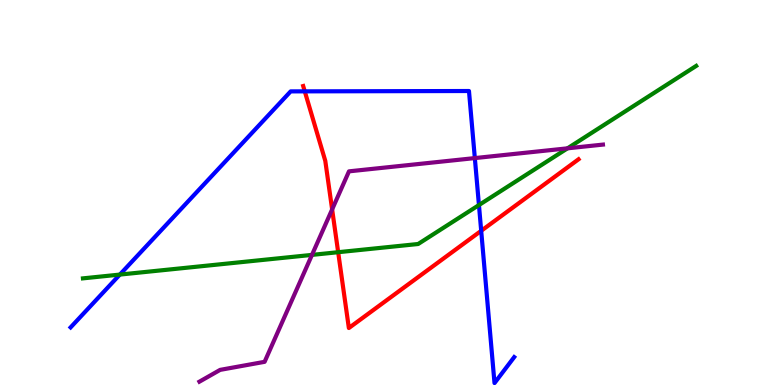[{'lines': ['blue', 'red'], 'intersections': [{'x': 3.93, 'y': 7.63}, {'x': 6.21, 'y': 4.01}]}, {'lines': ['green', 'red'], 'intersections': [{'x': 4.36, 'y': 3.45}]}, {'lines': ['purple', 'red'], 'intersections': [{'x': 4.29, 'y': 4.56}]}, {'lines': ['blue', 'green'], 'intersections': [{'x': 1.55, 'y': 2.87}, {'x': 6.18, 'y': 4.67}]}, {'lines': ['blue', 'purple'], 'intersections': [{'x': 6.13, 'y': 5.89}]}, {'lines': ['green', 'purple'], 'intersections': [{'x': 4.03, 'y': 3.38}, {'x': 7.32, 'y': 6.15}]}]